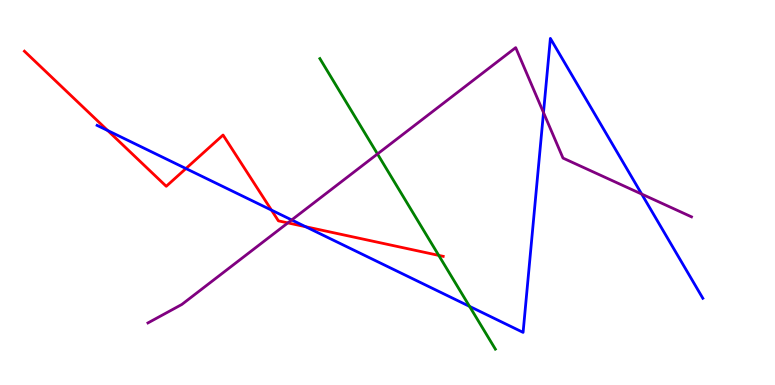[{'lines': ['blue', 'red'], 'intersections': [{'x': 1.39, 'y': 6.61}, {'x': 2.4, 'y': 5.62}, {'x': 3.5, 'y': 4.54}, {'x': 3.94, 'y': 4.11}]}, {'lines': ['green', 'red'], 'intersections': [{'x': 5.66, 'y': 3.37}]}, {'lines': ['purple', 'red'], 'intersections': [{'x': 3.71, 'y': 4.21}]}, {'lines': ['blue', 'green'], 'intersections': [{'x': 6.06, 'y': 2.04}]}, {'lines': ['blue', 'purple'], 'intersections': [{'x': 3.76, 'y': 4.29}, {'x': 7.01, 'y': 7.08}, {'x': 8.28, 'y': 4.96}]}, {'lines': ['green', 'purple'], 'intersections': [{'x': 4.87, 'y': 6.0}]}]